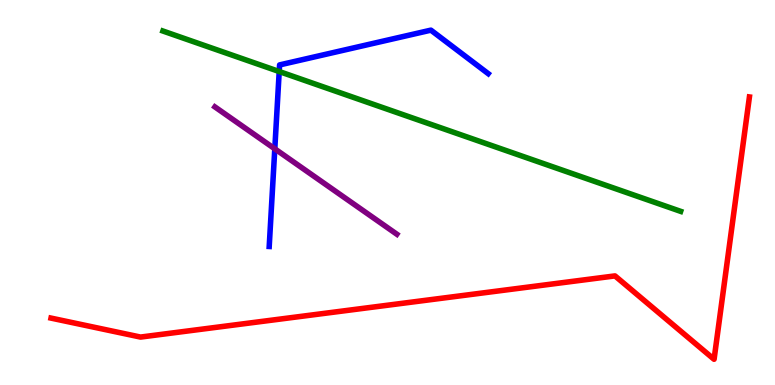[{'lines': ['blue', 'red'], 'intersections': []}, {'lines': ['green', 'red'], 'intersections': []}, {'lines': ['purple', 'red'], 'intersections': []}, {'lines': ['blue', 'green'], 'intersections': [{'x': 3.6, 'y': 8.14}]}, {'lines': ['blue', 'purple'], 'intersections': [{'x': 3.55, 'y': 6.13}]}, {'lines': ['green', 'purple'], 'intersections': []}]